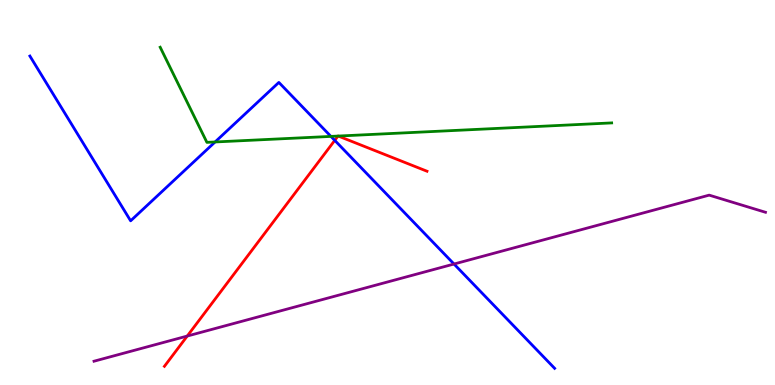[{'lines': ['blue', 'red'], 'intersections': [{'x': 4.32, 'y': 6.35}]}, {'lines': ['green', 'red'], 'intersections': [{'x': 4.36, 'y': 6.47}, {'x': 4.36, 'y': 6.47}]}, {'lines': ['purple', 'red'], 'intersections': [{'x': 2.42, 'y': 1.27}]}, {'lines': ['blue', 'green'], 'intersections': [{'x': 2.78, 'y': 6.31}, {'x': 4.27, 'y': 6.46}]}, {'lines': ['blue', 'purple'], 'intersections': [{'x': 5.86, 'y': 3.14}]}, {'lines': ['green', 'purple'], 'intersections': []}]